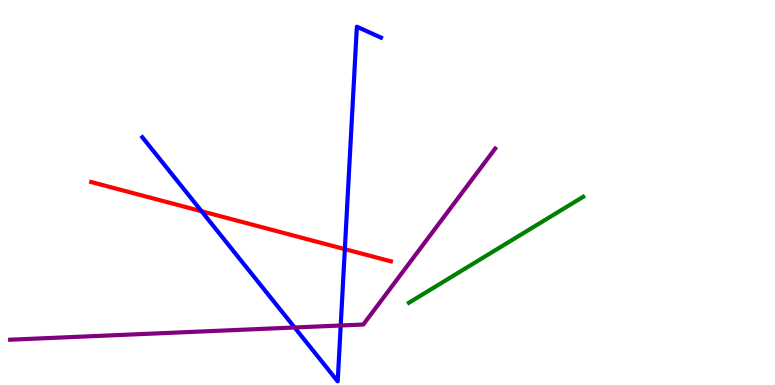[{'lines': ['blue', 'red'], 'intersections': [{'x': 2.6, 'y': 4.51}, {'x': 4.45, 'y': 3.53}]}, {'lines': ['green', 'red'], 'intersections': []}, {'lines': ['purple', 'red'], 'intersections': []}, {'lines': ['blue', 'green'], 'intersections': []}, {'lines': ['blue', 'purple'], 'intersections': [{'x': 3.8, 'y': 1.49}, {'x': 4.4, 'y': 1.55}]}, {'lines': ['green', 'purple'], 'intersections': []}]